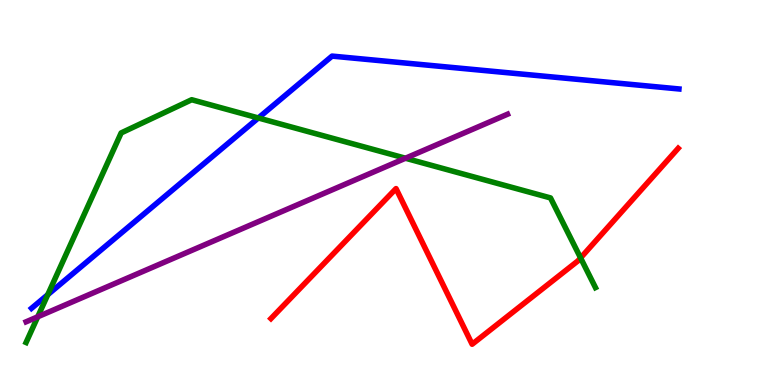[{'lines': ['blue', 'red'], 'intersections': []}, {'lines': ['green', 'red'], 'intersections': [{'x': 7.49, 'y': 3.3}]}, {'lines': ['purple', 'red'], 'intersections': []}, {'lines': ['blue', 'green'], 'intersections': [{'x': 0.616, 'y': 2.35}, {'x': 3.33, 'y': 6.94}]}, {'lines': ['blue', 'purple'], 'intersections': []}, {'lines': ['green', 'purple'], 'intersections': [{'x': 0.487, 'y': 1.77}, {'x': 5.23, 'y': 5.89}]}]